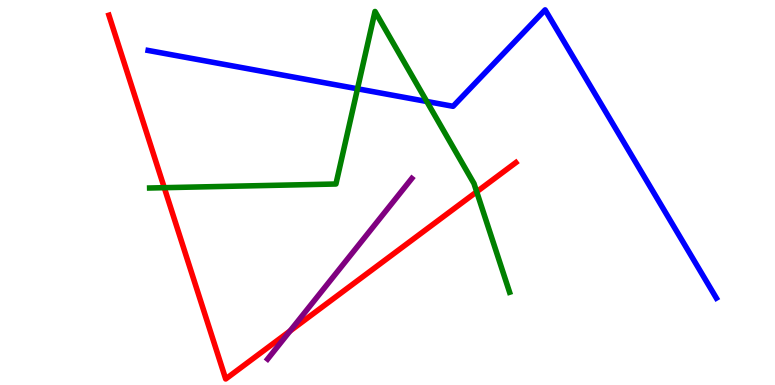[{'lines': ['blue', 'red'], 'intersections': []}, {'lines': ['green', 'red'], 'intersections': [{'x': 2.12, 'y': 5.13}, {'x': 6.15, 'y': 5.02}]}, {'lines': ['purple', 'red'], 'intersections': [{'x': 3.74, 'y': 1.4}]}, {'lines': ['blue', 'green'], 'intersections': [{'x': 4.61, 'y': 7.69}, {'x': 5.51, 'y': 7.36}]}, {'lines': ['blue', 'purple'], 'intersections': []}, {'lines': ['green', 'purple'], 'intersections': []}]